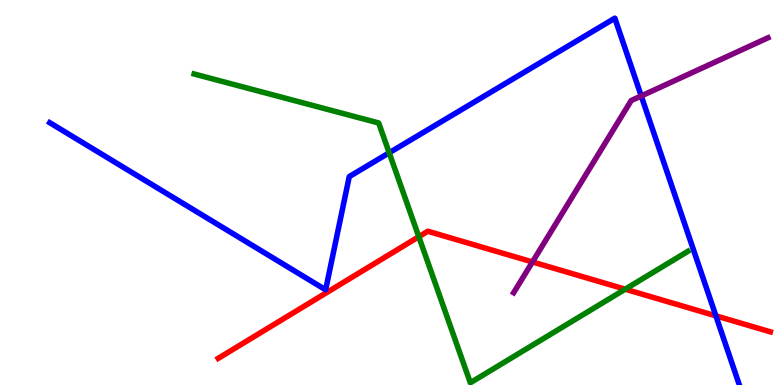[{'lines': ['blue', 'red'], 'intersections': [{'x': 9.24, 'y': 1.8}]}, {'lines': ['green', 'red'], 'intersections': [{'x': 5.4, 'y': 3.85}, {'x': 8.07, 'y': 2.49}]}, {'lines': ['purple', 'red'], 'intersections': [{'x': 6.87, 'y': 3.2}]}, {'lines': ['blue', 'green'], 'intersections': [{'x': 5.02, 'y': 6.03}]}, {'lines': ['blue', 'purple'], 'intersections': [{'x': 8.27, 'y': 7.51}]}, {'lines': ['green', 'purple'], 'intersections': []}]